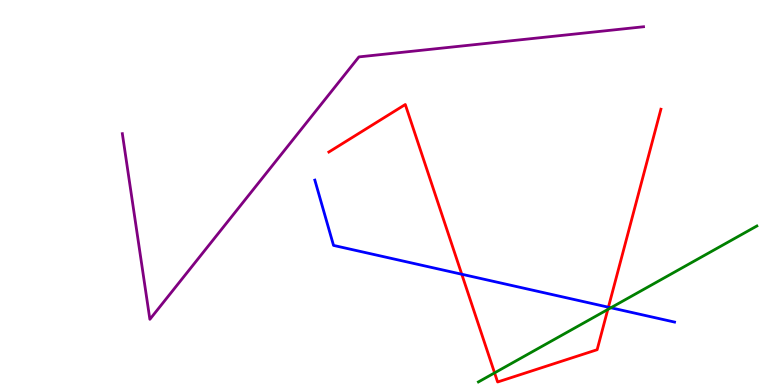[{'lines': ['blue', 'red'], 'intersections': [{'x': 5.96, 'y': 2.88}, {'x': 7.85, 'y': 2.02}]}, {'lines': ['green', 'red'], 'intersections': [{'x': 6.38, 'y': 0.315}, {'x': 7.84, 'y': 1.96}]}, {'lines': ['purple', 'red'], 'intersections': []}, {'lines': ['blue', 'green'], 'intersections': [{'x': 7.88, 'y': 2.01}]}, {'lines': ['blue', 'purple'], 'intersections': []}, {'lines': ['green', 'purple'], 'intersections': []}]